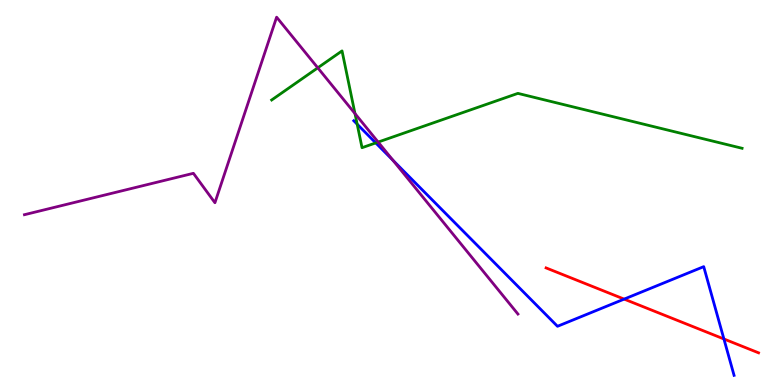[{'lines': ['blue', 'red'], 'intersections': [{'x': 8.05, 'y': 2.23}, {'x': 9.34, 'y': 1.2}]}, {'lines': ['green', 'red'], 'intersections': []}, {'lines': ['purple', 'red'], 'intersections': []}, {'lines': ['blue', 'green'], 'intersections': [{'x': 4.61, 'y': 6.77}, {'x': 4.85, 'y': 6.29}]}, {'lines': ['blue', 'purple'], 'intersections': [{'x': 5.07, 'y': 5.84}]}, {'lines': ['green', 'purple'], 'intersections': [{'x': 4.1, 'y': 8.24}, {'x': 4.58, 'y': 7.05}, {'x': 4.88, 'y': 6.31}]}]